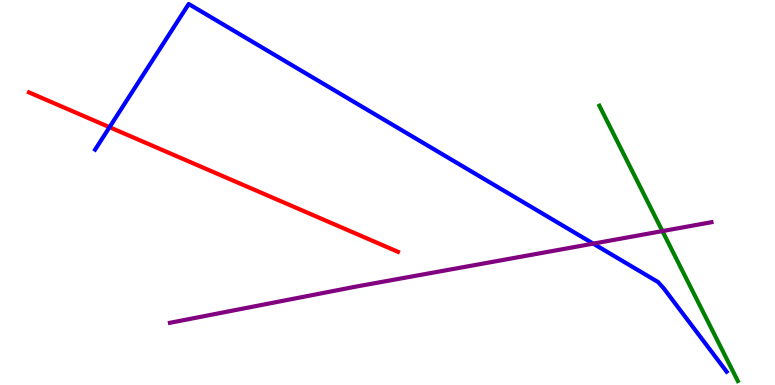[{'lines': ['blue', 'red'], 'intersections': [{'x': 1.41, 'y': 6.7}]}, {'lines': ['green', 'red'], 'intersections': []}, {'lines': ['purple', 'red'], 'intersections': []}, {'lines': ['blue', 'green'], 'intersections': []}, {'lines': ['blue', 'purple'], 'intersections': [{'x': 7.65, 'y': 3.67}]}, {'lines': ['green', 'purple'], 'intersections': [{'x': 8.55, 'y': 4.0}]}]